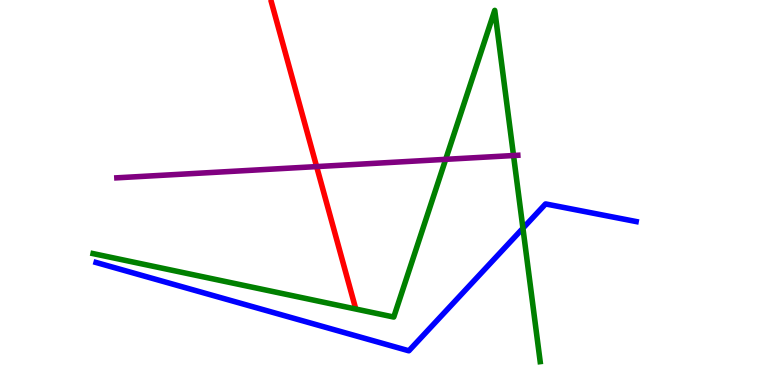[{'lines': ['blue', 'red'], 'intersections': []}, {'lines': ['green', 'red'], 'intersections': []}, {'lines': ['purple', 'red'], 'intersections': [{'x': 4.09, 'y': 5.67}]}, {'lines': ['blue', 'green'], 'intersections': [{'x': 6.75, 'y': 4.07}]}, {'lines': ['blue', 'purple'], 'intersections': []}, {'lines': ['green', 'purple'], 'intersections': [{'x': 5.75, 'y': 5.86}, {'x': 6.63, 'y': 5.96}]}]